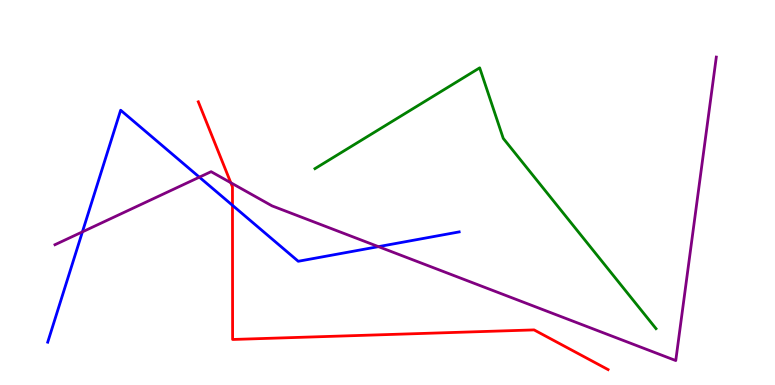[{'lines': ['blue', 'red'], 'intersections': [{'x': 3.0, 'y': 4.67}]}, {'lines': ['green', 'red'], 'intersections': []}, {'lines': ['purple', 'red'], 'intersections': [{'x': 2.98, 'y': 5.25}]}, {'lines': ['blue', 'green'], 'intersections': []}, {'lines': ['blue', 'purple'], 'intersections': [{'x': 1.06, 'y': 3.98}, {'x': 2.57, 'y': 5.4}, {'x': 4.88, 'y': 3.59}]}, {'lines': ['green', 'purple'], 'intersections': []}]